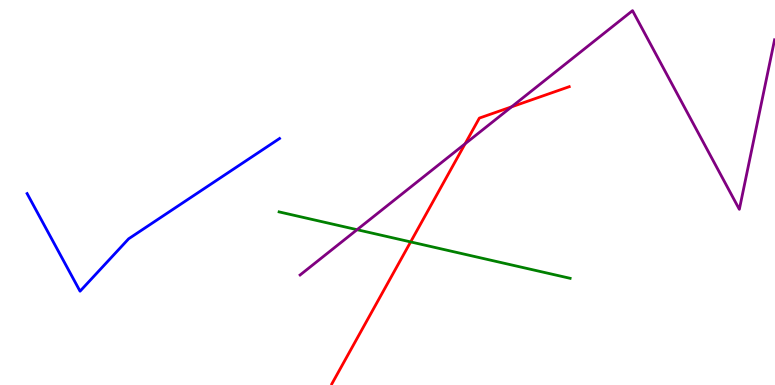[{'lines': ['blue', 'red'], 'intersections': []}, {'lines': ['green', 'red'], 'intersections': [{'x': 5.3, 'y': 3.72}]}, {'lines': ['purple', 'red'], 'intersections': [{'x': 6.0, 'y': 6.27}, {'x': 6.6, 'y': 7.22}]}, {'lines': ['blue', 'green'], 'intersections': []}, {'lines': ['blue', 'purple'], 'intersections': []}, {'lines': ['green', 'purple'], 'intersections': [{'x': 4.61, 'y': 4.03}]}]